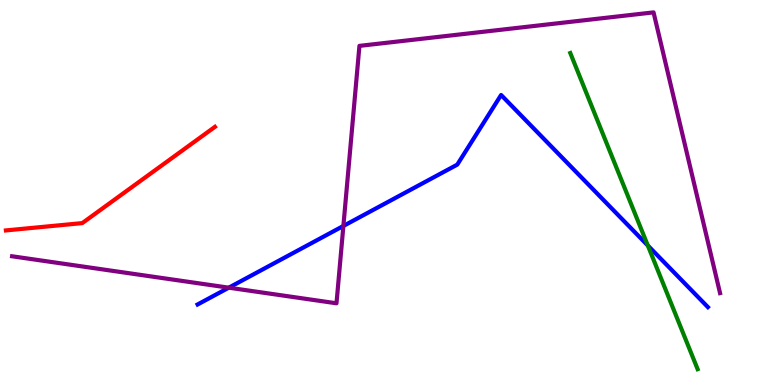[{'lines': ['blue', 'red'], 'intersections': []}, {'lines': ['green', 'red'], 'intersections': []}, {'lines': ['purple', 'red'], 'intersections': []}, {'lines': ['blue', 'green'], 'intersections': [{'x': 8.36, 'y': 3.62}]}, {'lines': ['blue', 'purple'], 'intersections': [{'x': 2.95, 'y': 2.53}, {'x': 4.43, 'y': 4.13}]}, {'lines': ['green', 'purple'], 'intersections': []}]